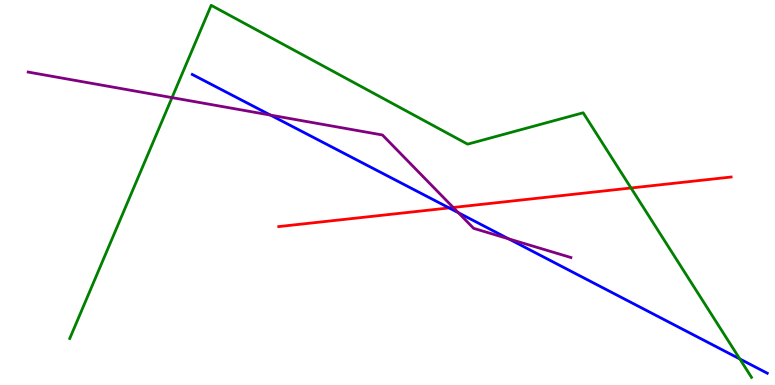[{'lines': ['blue', 'red'], 'intersections': [{'x': 5.8, 'y': 4.6}]}, {'lines': ['green', 'red'], 'intersections': [{'x': 8.14, 'y': 5.12}]}, {'lines': ['purple', 'red'], 'intersections': [{'x': 5.85, 'y': 4.61}]}, {'lines': ['blue', 'green'], 'intersections': [{'x': 9.55, 'y': 0.677}]}, {'lines': ['blue', 'purple'], 'intersections': [{'x': 3.49, 'y': 7.01}, {'x': 5.91, 'y': 4.48}, {'x': 6.56, 'y': 3.8}]}, {'lines': ['green', 'purple'], 'intersections': [{'x': 2.22, 'y': 7.46}]}]